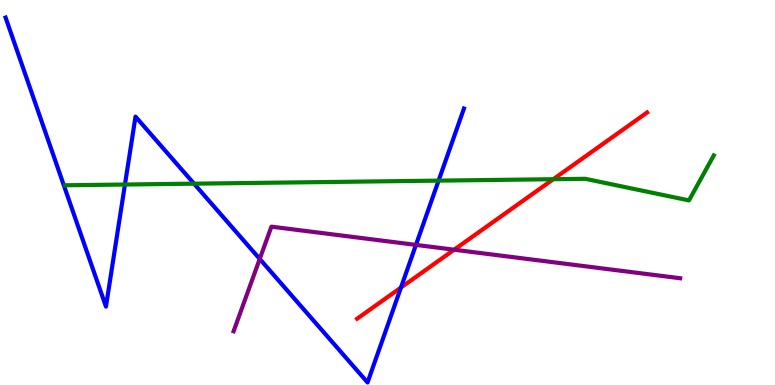[{'lines': ['blue', 'red'], 'intersections': [{'x': 5.17, 'y': 2.53}]}, {'lines': ['green', 'red'], 'intersections': [{'x': 7.14, 'y': 5.35}]}, {'lines': ['purple', 'red'], 'intersections': [{'x': 5.86, 'y': 3.51}]}, {'lines': ['blue', 'green'], 'intersections': [{'x': 1.61, 'y': 5.21}, {'x': 2.5, 'y': 5.23}, {'x': 5.66, 'y': 5.31}]}, {'lines': ['blue', 'purple'], 'intersections': [{'x': 3.35, 'y': 3.27}, {'x': 5.37, 'y': 3.64}]}, {'lines': ['green', 'purple'], 'intersections': []}]